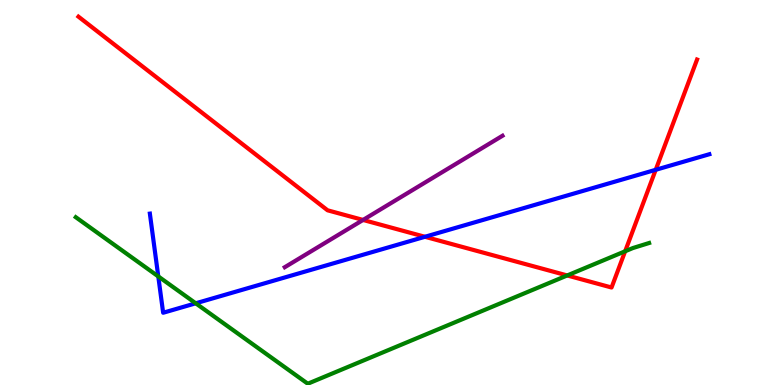[{'lines': ['blue', 'red'], 'intersections': [{'x': 5.48, 'y': 3.85}, {'x': 8.46, 'y': 5.59}]}, {'lines': ['green', 'red'], 'intersections': [{'x': 7.32, 'y': 2.85}, {'x': 8.07, 'y': 3.47}]}, {'lines': ['purple', 'red'], 'intersections': [{'x': 4.68, 'y': 4.29}]}, {'lines': ['blue', 'green'], 'intersections': [{'x': 2.04, 'y': 2.82}, {'x': 2.53, 'y': 2.12}]}, {'lines': ['blue', 'purple'], 'intersections': []}, {'lines': ['green', 'purple'], 'intersections': []}]